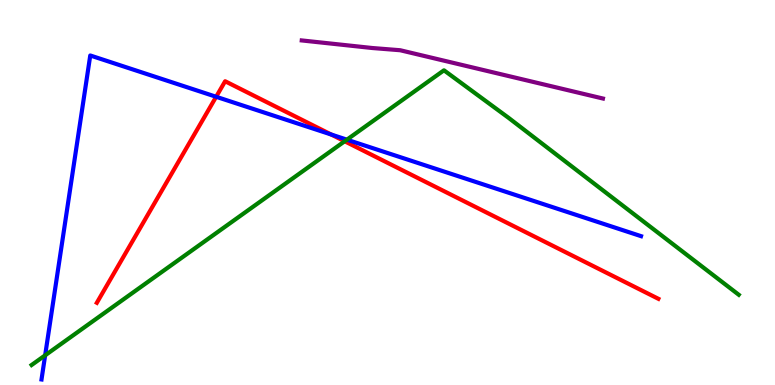[{'lines': ['blue', 'red'], 'intersections': [{'x': 2.79, 'y': 7.49}, {'x': 4.27, 'y': 6.51}]}, {'lines': ['green', 'red'], 'intersections': [{'x': 4.45, 'y': 6.33}]}, {'lines': ['purple', 'red'], 'intersections': []}, {'lines': ['blue', 'green'], 'intersections': [{'x': 0.583, 'y': 0.771}, {'x': 4.48, 'y': 6.37}]}, {'lines': ['blue', 'purple'], 'intersections': []}, {'lines': ['green', 'purple'], 'intersections': []}]